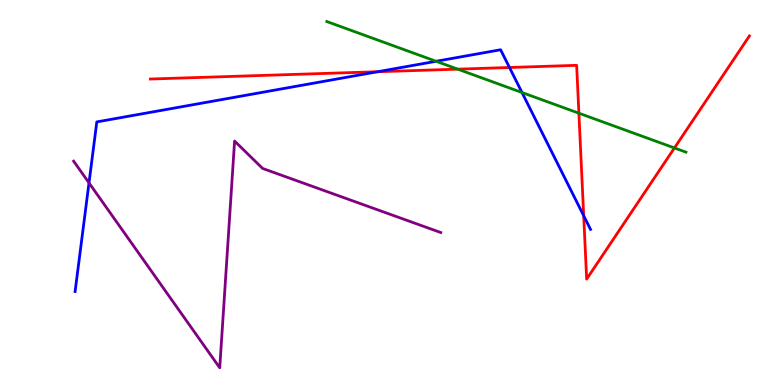[{'lines': ['blue', 'red'], 'intersections': [{'x': 4.87, 'y': 8.14}, {'x': 6.57, 'y': 8.25}, {'x': 7.53, 'y': 4.4}]}, {'lines': ['green', 'red'], 'intersections': [{'x': 5.91, 'y': 8.2}, {'x': 7.47, 'y': 7.06}, {'x': 8.7, 'y': 6.16}]}, {'lines': ['purple', 'red'], 'intersections': []}, {'lines': ['blue', 'green'], 'intersections': [{'x': 5.63, 'y': 8.41}, {'x': 6.74, 'y': 7.6}]}, {'lines': ['blue', 'purple'], 'intersections': [{'x': 1.15, 'y': 5.25}]}, {'lines': ['green', 'purple'], 'intersections': []}]